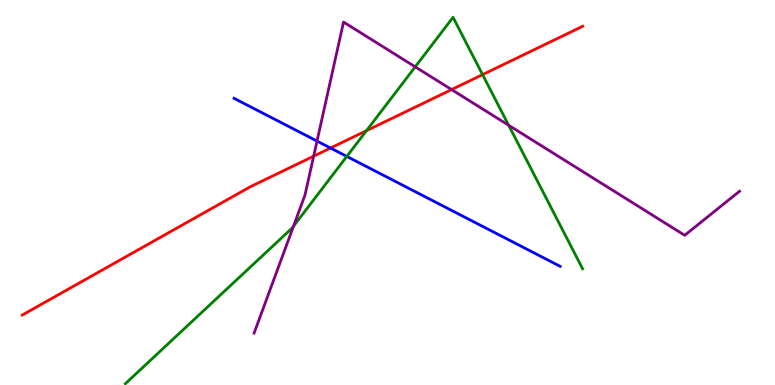[{'lines': ['blue', 'red'], 'intersections': [{'x': 4.26, 'y': 6.16}]}, {'lines': ['green', 'red'], 'intersections': [{'x': 4.73, 'y': 6.61}, {'x': 6.23, 'y': 8.06}]}, {'lines': ['purple', 'red'], 'intersections': [{'x': 4.05, 'y': 5.94}, {'x': 5.83, 'y': 7.67}]}, {'lines': ['blue', 'green'], 'intersections': [{'x': 4.47, 'y': 5.94}]}, {'lines': ['blue', 'purple'], 'intersections': [{'x': 4.09, 'y': 6.34}]}, {'lines': ['green', 'purple'], 'intersections': [{'x': 3.79, 'y': 4.12}, {'x': 5.36, 'y': 8.26}, {'x': 6.56, 'y': 6.75}]}]